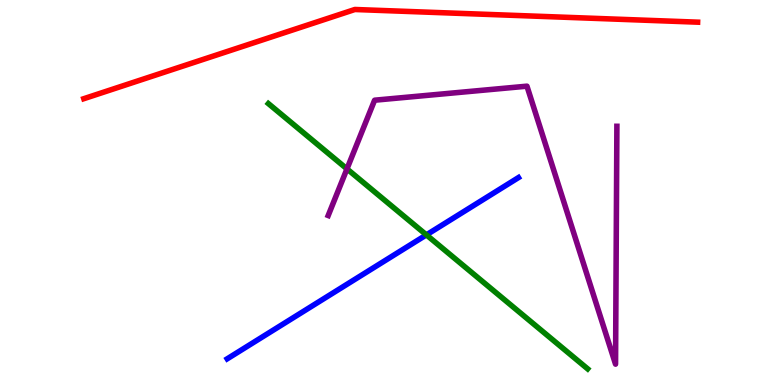[{'lines': ['blue', 'red'], 'intersections': []}, {'lines': ['green', 'red'], 'intersections': []}, {'lines': ['purple', 'red'], 'intersections': []}, {'lines': ['blue', 'green'], 'intersections': [{'x': 5.5, 'y': 3.9}]}, {'lines': ['blue', 'purple'], 'intersections': []}, {'lines': ['green', 'purple'], 'intersections': [{'x': 4.48, 'y': 5.61}]}]